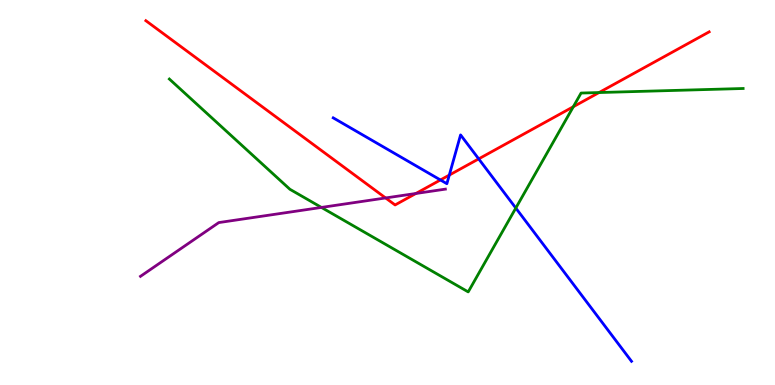[{'lines': ['blue', 'red'], 'intersections': [{'x': 5.68, 'y': 5.33}, {'x': 5.8, 'y': 5.45}, {'x': 6.18, 'y': 5.87}]}, {'lines': ['green', 'red'], 'intersections': [{'x': 7.4, 'y': 7.23}, {'x': 7.73, 'y': 7.6}]}, {'lines': ['purple', 'red'], 'intersections': [{'x': 4.98, 'y': 4.86}, {'x': 5.37, 'y': 4.97}]}, {'lines': ['blue', 'green'], 'intersections': [{'x': 6.66, 'y': 4.6}]}, {'lines': ['blue', 'purple'], 'intersections': []}, {'lines': ['green', 'purple'], 'intersections': [{'x': 4.15, 'y': 4.61}]}]